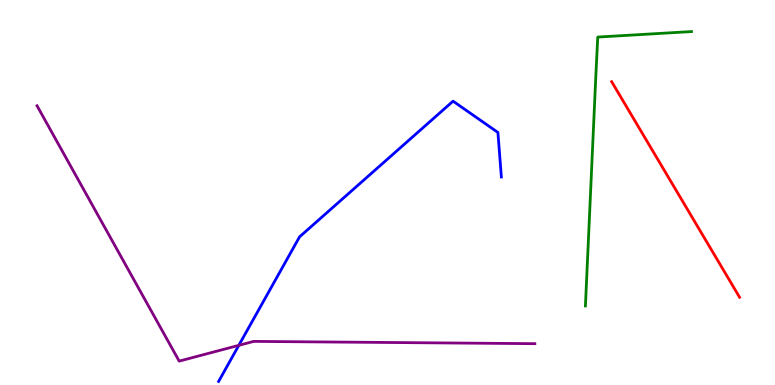[{'lines': ['blue', 'red'], 'intersections': []}, {'lines': ['green', 'red'], 'intersections': []}, {'lines': ['purple', 'red'], 'intersections': []}, {'lines': ['blue', 'green'], 'intersections': []}, {'lines': ['blue', 'purple'], 'intersections': [{'x': 3.08, 'y': 1.03}]}, {'lines': ['green', 'purple'], 'intersections': []}]